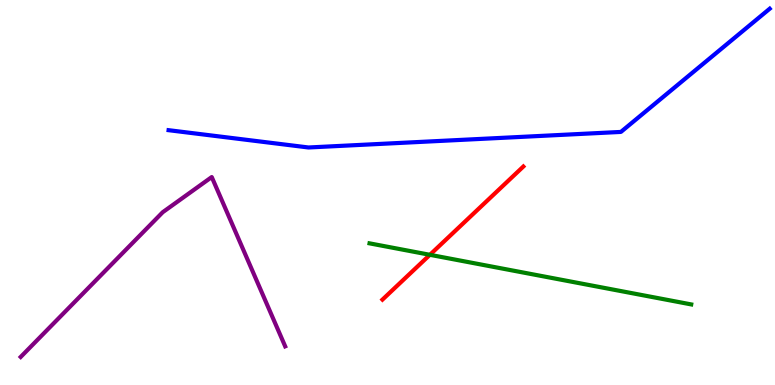[{'lines': ['blue', 'red'], 'intersections': []}, {'lines': ['green', 'red'], 'intersections': [{'x': 5.55, 'y': 3.38}]}, {'lines': ['purple', 'red'], 'intersections': []}, {'lines': ['blue', 'green'], 'intersections': []}, {'lines': ['blue', 'purple'], 'intersections': []}, {'lines': ['green', 'purple'], 'intersections': []}]